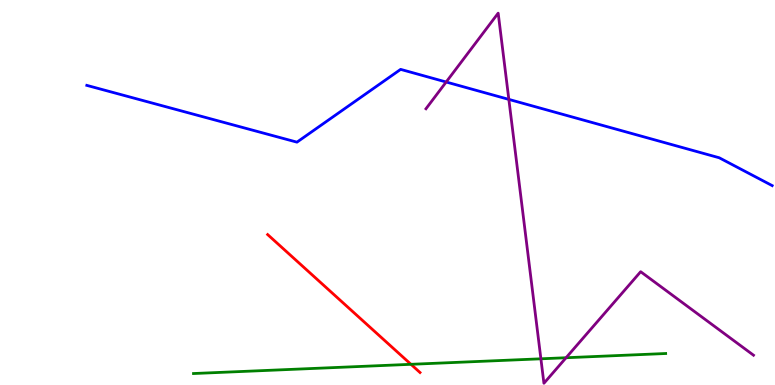[{'lines': ['blue', 'red'], 'intersections': []}, {'lines': ['green', 'red'], 'intersections': [{'x': 5.3, 'y': 0.537}]}, {'lines': ['purple', 'red'], 'intersections': []}, {'lines': ['blue', 'green'], 'intersections': []}, {'lines': ['blue', 'purple'], 'intersections': [{'x': 5.76, 'y': 7.87}, {'x': 6.57, 'y': 7.42}]}, {'lines': ['green', 'purple'], 'intersections': [{'x': 6.98, 'y': 0.68}, {'x': 7.3, 'y': 0.708}]}]